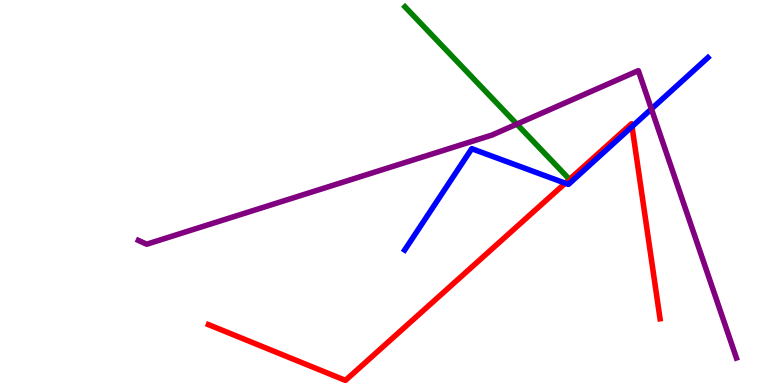[{'lines': ['blue', 'red'], 'intersections': [{'x': 7.29, 'y': 5.24}, {'x': 8.16, 'y': 6.71}]}, {'lines': ['green', 'red'], 'intersections': []}, {'lines': ['purple', 'red'], 'intersections': []}, {'lines': ['blue', 'green'], 'intersections': []}, {'lines': ['blue', 'purple'], 'intersections': [{'x': 8.41, 'y': 7.17}]}, {'lines': ['green', 'purple'], 'intersections': [{'x': 6.67, 'y': 6.78}]}]